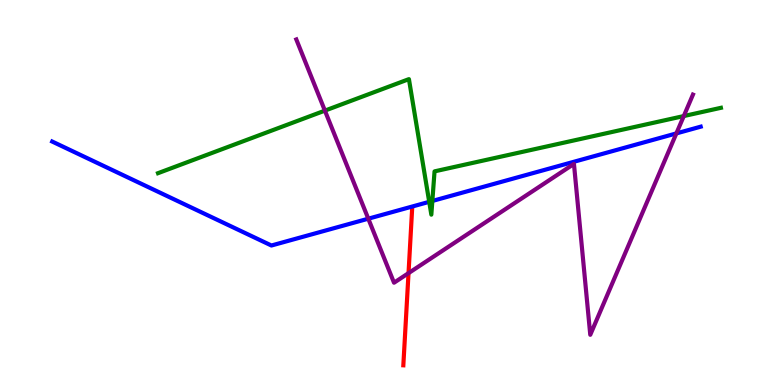[{'lines': ['blue', 'red'], 'intersections': []}, {'lines': ['green', 'red'], 'intersections': []}, {'lines': ['purple', 'red'], 'intersections': [{'x': 5.27, 'y': 2.91}]}, {'lines': ['blue', 'green'], 'intersections': [{'x': 5.54, 'y': 4.76}, {'x': 5.58, 'y': 4.78}]}, {'lines': ['blue', 'purple'], 'intersections': [{'x': 4.75, 'y': 4.32}, {'x': 8.73, 'y': 6.53}]}, {'lines': ['green', 'purple'], 'intersections': [{'x': 4.19, 'y': 7.13}, {'x': 8.82, 'y': 6.99}]}]